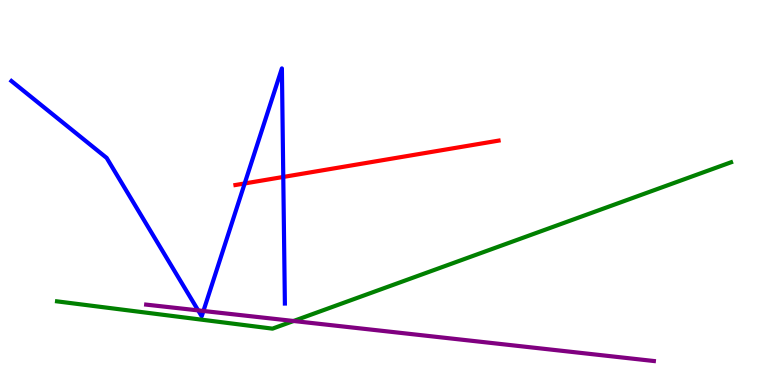[{'lines': ['blue', 'red'], 'intersections': [{'x': 3.16, 'y': 5.23}, {'x': 3.66, 'y': 5.4}]}, {'lines': ['green', 'red'], 'intersections': []}, {'lines': ['purple', 'red'], 'intersections': []}, {'lines': ['blue', 'green'], 'intersections': []}, {'lines': ['blue', 'purple'], 'intersections': [{'x': 2.56, 'y': 1.94}, {'x': 2.62, 'y': 1.92}]}, {'lines': ['green', 'purple'], 'intersections': [{'x': 3.79, 'y': 1.66}]}]